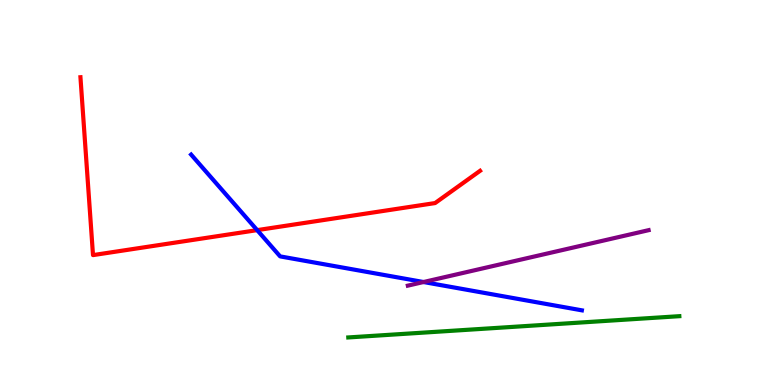[{'lines': ['blue', 'red'], 'intersections': [{'x': 3.32, 'y': 4.02}]}, {'lines': ['green', 'red'], 'intersections': []}, {'lines': ['purple', 'red'], 'intersections': []}, {'lines': ['blue', 'green'], 'intersections': []}, {'lines': ['blue', 'purple'], 'intersections': [{'x': 5.46, 'y': 2.67}]}, {'lines': ['green', 'purple'], 'intersections': []}]